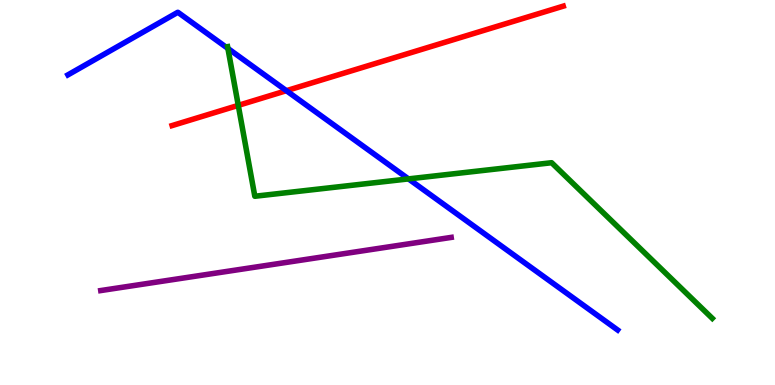[{'lines': ['blue', 'red'], 'intersections': [{'x': 3.7, 'y': 7.64}]}, {'lines': ['green', 'red'], 'intersections': [{'x': 3.07, 'y': 7.26}]}, {'lines': ['purple', 'red'], 'intersections': []}, {'lines': ['blue', 'green'], 'intersections': [{'x': 2.94, 'y': 8.74}, {'x': 5.27, 'y': 5.35}]}, {'lines': ['blue', 'purple'], 'intersections': []}, {'lines': ['green', 'purple'], 'intersections': []}]